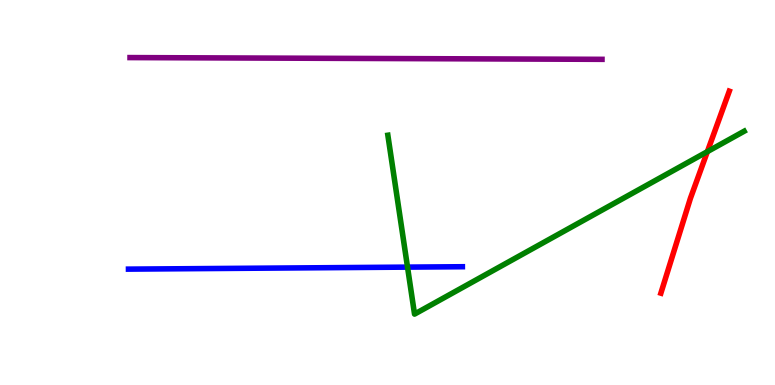[{'lines': ['blue', 'red'], 'intersections': []}, {'lines': ['green', 'red'], 'intersections': [{'x': 9.13, 'y': 6.06}]}, {'lines': ['purple', 'red'], 'intersections': []}, {'lines': ['blue', 'green'], 'intersections': [{'x': 5.26, 'y': 3.06}]}, {'lines': ['blue', 'purple'], 'intersections': []}, {'lines': ['green', 'purple'], 'intersections': []}]